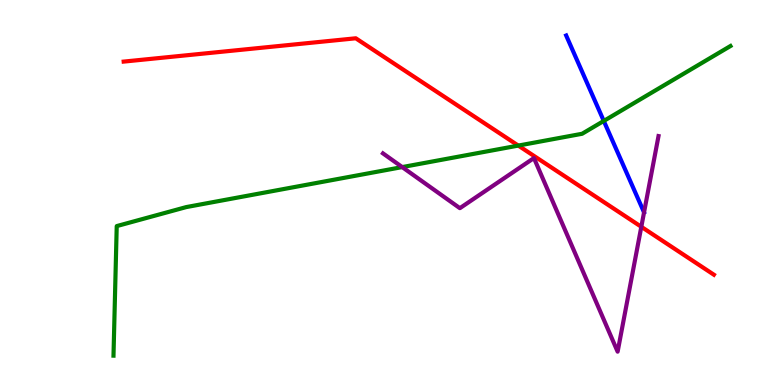[{'lines': ['blue', 'red'], 'intersections': []}, {'lines': ['green', 'red'], 'intersections': [{'x': 6.69, 'y': 6.22}]}, {'lines': ['purple', 'red'], 'intersections': [{'x': 8.27, 'y': 4.11}]}, {'lines': ['blue', 'green'], 'intersections': [{'x': 7.79, 'y': 6.86}]}, {'lines': ['blue', 'purple'], 'intersections': []}, {'lines': ['green', 'purple'], 'intersections': [{'x': 5.19, 'y': 5.66}]}]